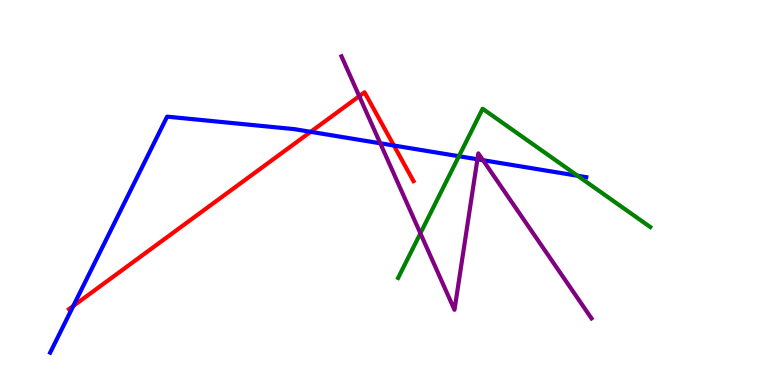[{'lines': ['blue', 'red'], 'intersections': [{'x': 0.946, 'y': 2.05}, {'x': 4.01, 'y': 6.58}, {'x': 5.08, 'y': 6.22}]}, {'lines': ['green', 'red'], 'intersections': []}, {'lines': ['purple', 'red'], 'intersections': [{'x': 4.64, 'y': 7.5}]}, {'lines': ['blue', 'green'], 'intersections': [{'x': 5.92, 'y': 5.94}, {'x': 7.45, 'y': 5.43}]}, {'lines': ['blue', 'purple'], 'intersections': [{'x': 4.91, 'y': 6.28}, {'x': 6.16, 'y': 5.86}, {'x': 6.23, 'y': 5.84}]}, {'lines': ['green', 'purple'], 'intersections': [{'x': 5.42, 'y': 3.94}]}]